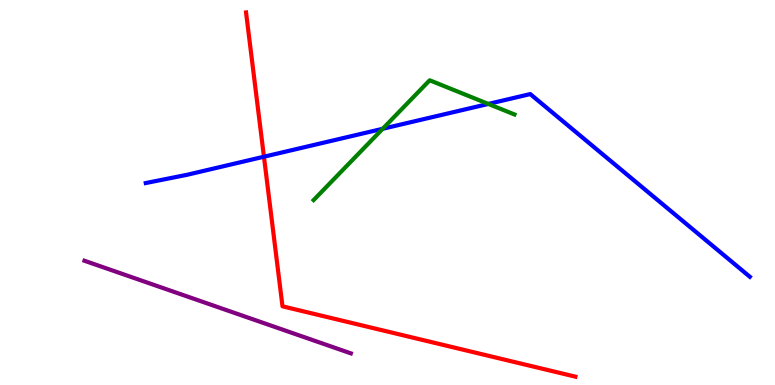[{'lines': ['blue', 'red'], 'intersections': [{'x': 3.41, 'y': 5.93}]}, {'lines': ['green', 'red'], 'intersections': []}, {'lines': ['purple', 'red'], 'intersections': []}, {'lines': ['blue', 'green'], 'intersections': [{'x': 4.94, 'y': 6.65}, {'x': 6.3, 'y': 7.3}]}, {'lines': ['blue', 'purple'], 'intersections': []}, {'lines': ['green', 'purple'], 'intersections': []}]